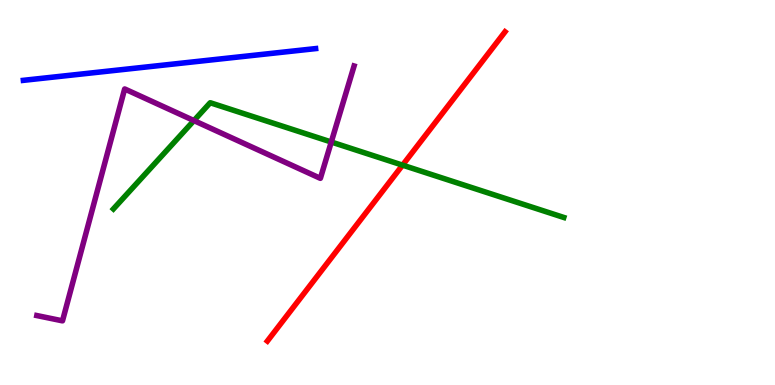[{'lines': ['blue', 'red'], 'intersections': []}, {'lines': ['green', 'red'], 'intersections': [{'x': 5.19, 'y': 5.71}]}, {'lines': ['purple', 'red'], 'intersections': []}, {'lines': ['blue', 'green'], 'intersections': []}, {'lines': ['blue', 'purple'], 'intersections': []}, {'lines': ['green', 'purple'], 'intersections': [{'x': 2.5, 'y': 6.87}, {'x': 4.27, 'y': 6.31}]}]